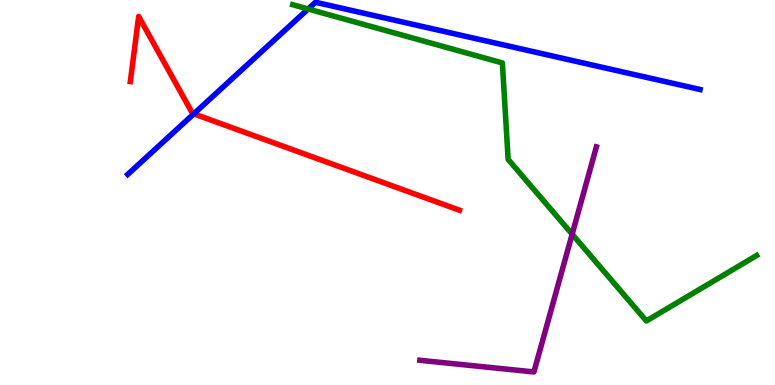[{'lines': ['blue', 'red'], 'intersections': [{'x': 2.5, 'y': 7.04}]}, {'lines': ['green', 'red'], 'intersections': []}, {'lines': ['purple', 'red'], 'intersections': []}, {'lines': ['blue', 'green'], 'intersections': [{'x': 3.98, 'y': 9.77}]}, {'lines': ['blue', 'purple'], 'intersections': []}, {'lines': ['green', 'purple'], 'intersections': [{'x': 7.38, 'y': 3.92}]}]